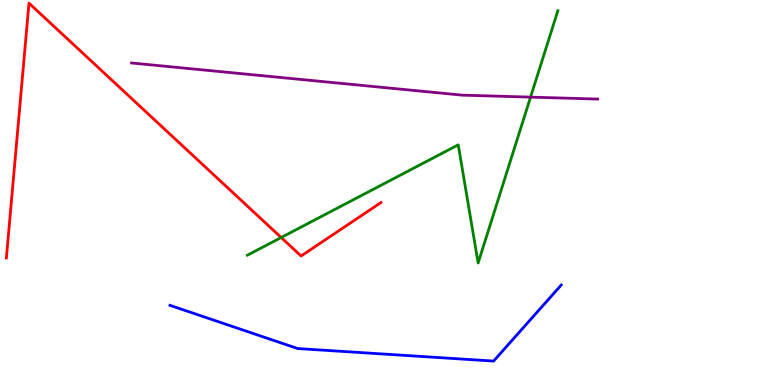[{'lines': ['blue', 'red'], 'intersections': []}, {'lines': ['green', 'red'], 'intersections': [{'x': 3.63, 'y': 3.83}]}, {'lines': ['purple', 'red'], 'intersections': []}, {'lines': ['blue', 'green'], 'intersections': []}, {'lines': ['blue', 'purple'], 'intersections': []}, {'lines': ['green', 'purple'], 'intersections': [{'x': 6.85, 'y': 7.48}]}]